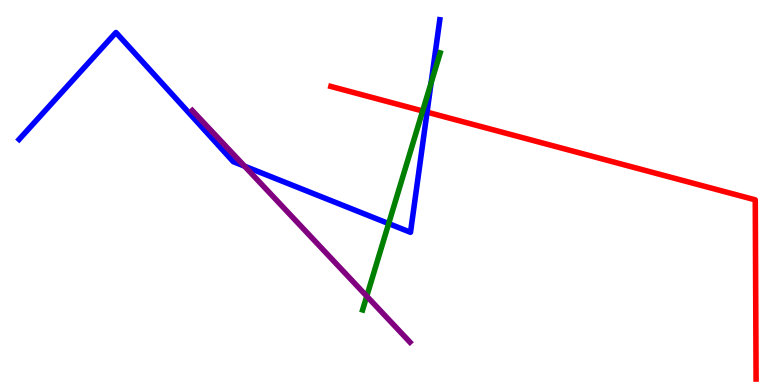[{'lines': ['blue', 'red'], 'intersections': [{'x': 5.51, 'y': 7.09}]}, {'lines': ['green', 'red'], 'intersections': [{'x': 5.45, 'y': 7.12}]}, {'lines': ['purple', 'red'], 'intersections': []}, {'lines': ['blue', 'green'], 'intersections': [{'x': 5.01, 'y': 4.19}, {'x': 5.56, 'y': 7.84}]}, {'lines': ['blue', 'purple'], 'intersections': [{'x': 3.16, 'y': 5.68}]}, {'lines': ['green', 'purple'], 'intersections': [{'x': 4.73, 'y': 2.31}]}]